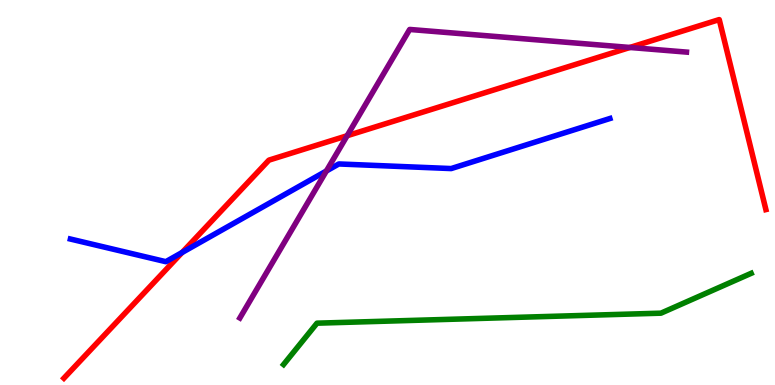[{'lines': ['blue', 'red'], 'intersections': [{'x': 2.35, 'y': 3.44}]}, {'lines': ['green', 'red'], 'intersections': []}, {'lines': ['purple', 'red'], 'intersections': [{'x': 4.48, 'y': 6.47}, {'x': 8.13, 'y': 8.77}]}, {'lines': ['blue', 'green'], 'intersections': []}, {'lines': ['blue', 'purple'], 'intersections': [{'x': 4.21, 'y': 5.56}]}, {'lines': ['green', 'purple'], 'intersections': []}]